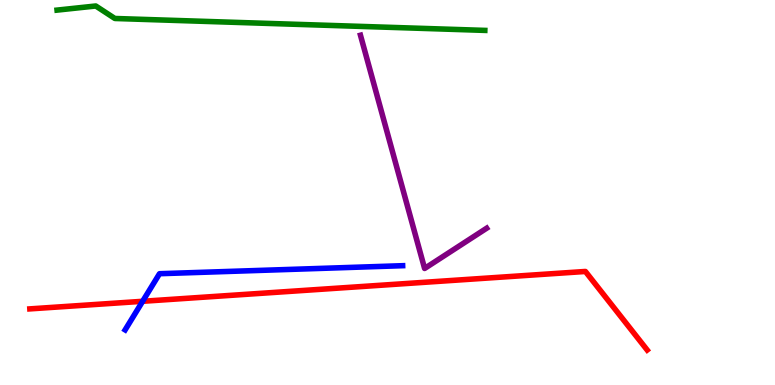[{'lines': ['blue', 'red'], 'intersections': [{'x': 1.84, 'y': 2.17}]}, {'lines': ['green', 'red'], 'intersections': []}, {'lines': ['purple', 'red'], 'intersections': []}, {'lines': ['blue', 'green'], 'intersections': []}, {'lines': ['blue', 'purple'], 'intersections': []}, {'lines': ['green', 'purple'], 'intersections': []}]